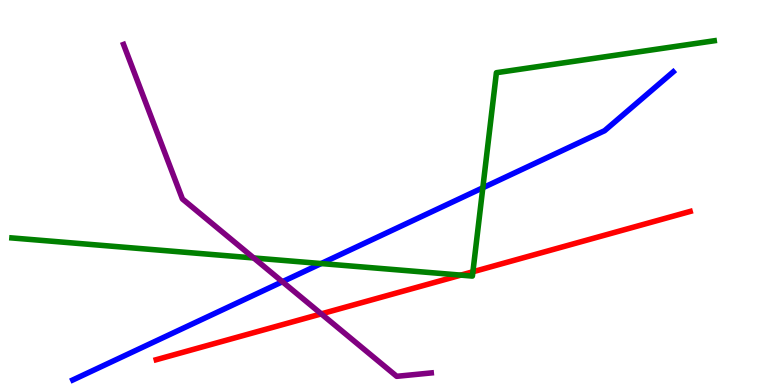[{'lines': ['blue', 'red'], 'intersections': []}, {'lines': ['green', 'red'], 'intersections': [{'x': 5.95, 'y': 2.85}, {'x': 6.1, 'y': 2.94}]}, {'lines': ['purple', 'red'], 'intersections': [{'x': 4.15, 'y': 1.85}]}, {'lines': ['blue', 'green'], 'intersections': [{'x': 4.14, 'y': 3.15}, {'x': 6.23, 'y': 5.12}]}, {'lines': ['blue', 'purple'], 'intersections': [{'x': 3.64, 'y': 2.68}]}, {'lines': ['green', 'purple'], 'intersections': [{'x': 3.27, 'y': 3.3}]}]